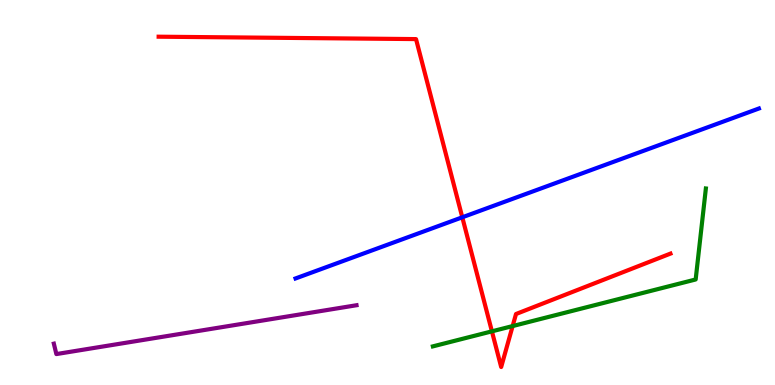[{'lines': ['blue', 'red'], 'intersections': [{'x': 5.97, 'y': 4.36}]}, {'lines': ['green', 'red'], 'intersections': [{'x': 6.35, 'y': 1.39}, {'x': 6.61, 'y': 1.53}]}, {'lines': ['purple', 'red'], 'intersections': []}, {'lines': ['blue', 'green'], 'intersections': []}, {'lines': ['blue', 'purple'], 'intersections': []}, {'lines': ['green', 'purple'], 'intersections': []}]